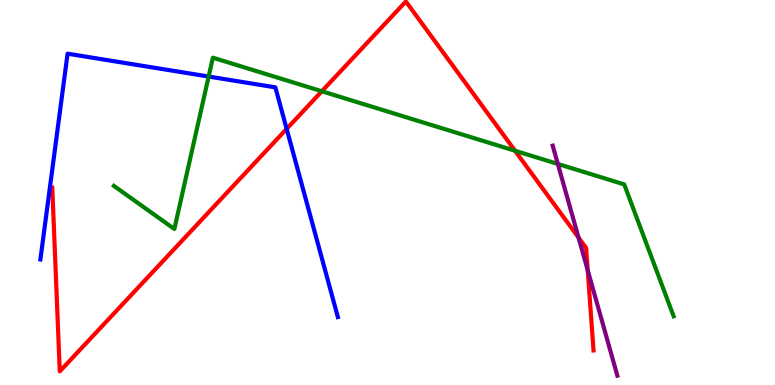[{'lines': ['blue', 'red'], 'intersections': [{'x': 3.7, 'y': 6.65}]}, {'lines': ['green', 'red'], 'intersections': [{'x': 4.15, 'y': 7.63}, {'x': 6.65, 'y': 6.08}]}, {'lines': ['purple', 'red'], 'intersections': [{'x': 7.47, 'y': 3.83}, {'x': 7.58, 'y': 2.98}]}, {'lines': ['blue', 'green'], 'intersections': [{'x': 2.69, 'y': 8.01}]}, {'lines': ['blue', 'purple'], 'intersections': []}, {'lines': ['green', 'purple'], 'intersections': [{'x': 7.2, 'y': 5.74}]}]